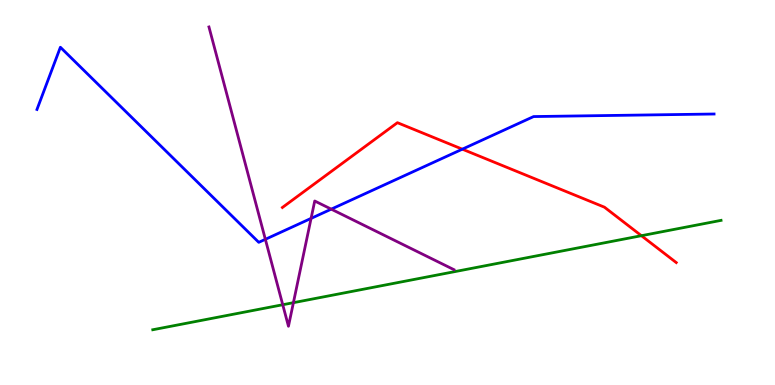[{'lines': ['blue', 'red'], 'intersections': [{'x': 5.97, 'y': 6.13}]}, {'lines': ['green', 'red'], 'intersections': [{'x': 8.28, 'y': 3.88}]}, {'lines': ['purple', 'red'], 'intersections': []}, {'lines': ['blue', 'green'], 'intersections': []}, {'lines': ['blue', 'purple'], 'intersections': [{'x': 3.42, 'y': 3.78}, {'x': 4.01, 'y': 4.33}, {'x': 4.27, 'y': 4.57}]}, {'lines': ['green', 'purple'], 'intersections': [{'x': 3.65, 'y': 2.08}, {'x': 3.79, 'y': 2.14}]}]